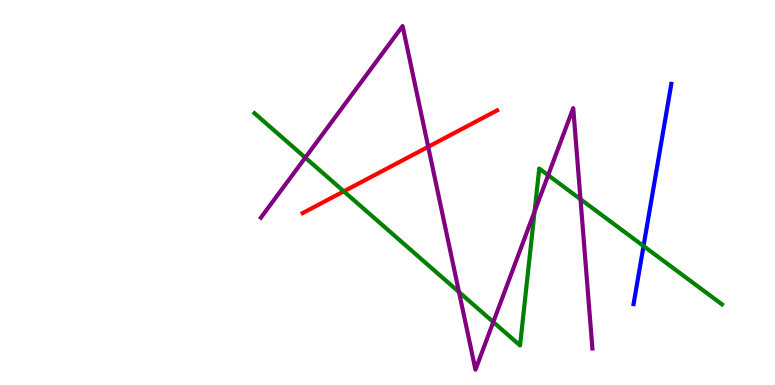[{'lines': ['blue', 'red'], 'intersections': []}, {'lines': ['green', 'red'], 'intersections': [{'x': 4.44, 'y': 5.03}]}, {'lines': ['purple', 'red'], 'intersections': [{'x': 5.53, 'y': 6.19}]}, {'lines': ['blue', 'green'], 'intersections': [{'x': 8.3, 'y': 3.61}]}, {'lines': ['blue', 'purple'], 'intersections': []}, {'lines': ['green', 'purple'], 'intersections': [{'x': 3.94, 'y': 5.91}, {'x': 5.92, 'y': 2.41}, {'x': 6.36, 'y': 1.64}, {'x': 6.9, 'y': 4.51}, {'x': 7.07, 'y': 5.45}, {'x': 7.49, 'y': 4.83}]}]